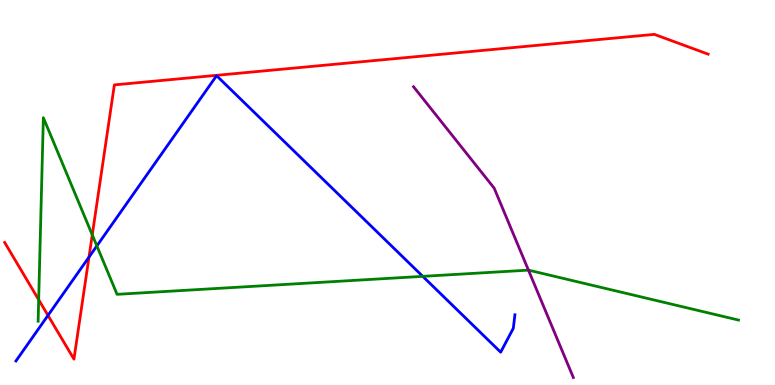[{'lines': ['blue', 'red'], 'intersections': [{'x': 0.619, 'y': 1.81}, {'x': 1.15, 'y': 3.32}]}, {'lines': ['green', 'red'], 'intersections': [{'x': 0.499, 'y': 2.21}, {'x': 1.19, 'y': 3.9}]}, {'lines': ['purple', 'red'], 'intersections': []}, {'lines': ['blue', 'green'], 'intersections': [{'x': 1.25, 'y': 3.61}, {'x': 5.46, 'y': 2.82}]}, {'lines': ['blue', 'purple'], 'intersections': []}, {'lines': ['green', 'purple'], 'intersections': [{'x': 6.82, 'y': 2.98}]}]